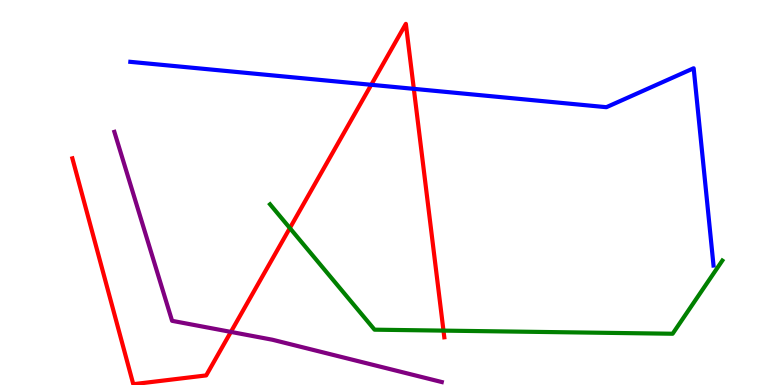[{'lines': ['blue', 'red'], 'intersections': [{'x': 4.79, 'y': 7.8}, {'x': 5.34, 'y': 7.69}]}, {'lines': ['green', 'red'], 'intersections': [{'x': 3.74, 'y': 4.08}, {'x': 5.72, 'y': 1.41}]}, {'lines': ['purple', 'red'], 'intersections': [{'x': 2.98, 'y': 1.38}]}, {'lines': ['blue', 'green'], 'intersections': []}, {'lines': ['blue', 'purple'], 'intersections': []}, {'lines': ['green', 'purple'], 'intersections': []}]